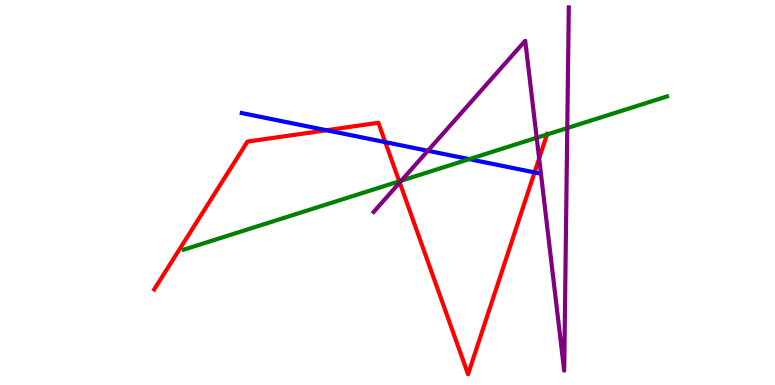[{'lines': ['blue', 'red'], 'intersections': [{'x': 4.21, 'y': 6.62}, {'x': 4.97, 'y': 6.31}, {'x': 6.9, 'y': 5.52}]}, {'lines': ['green', 'red'], 'intersections': [{'x': 5.15, 'y': 5.29}, {'x': 7.06, 'y': 6.51}]}, {'lines': ['purple', 'red'], 'intersections': [{'x': 5.16, 'y': 5.26}, {'x': 6.96, 'y': 5.88}]}, {'lines': ['blue', 'green'], 'intersections': [{'x': 6.05, 'y': 5.87}]}, {'lines': ['blue', 'purple'], 'intersections': [{'x': 5.52, 'y': 6.08}]}, {'lines': ['green', 'purple'], 'intersections': [{'x': 5.18, 'y': 5.31}, {'x': 6.93, 'y': 6.42}, {'x': 7.32, 'y': 6.67}]}]